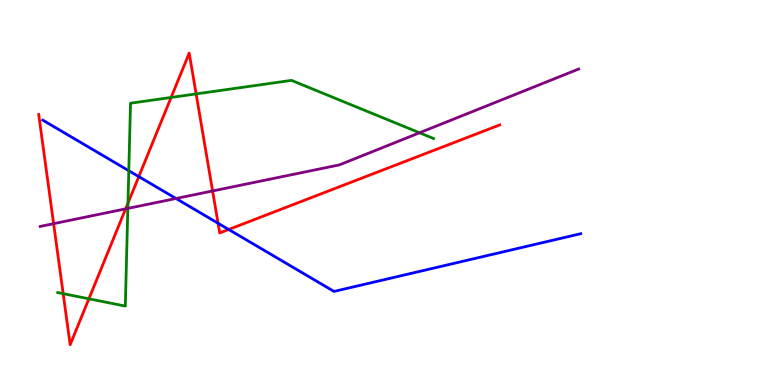[{'lines': ['blue', 'red'], 'intersections': [{'x': 1.79, 'y': 5.41}, {'x': 2.81, 'y': 4.2}, {'x': 2.95, 'y': 4.04}]}, {'lines': ['green', 'red'], 'intersections': [{'x': 0.815, 'y': 2.37}, {'x': 1.15, 'y': 2.24}, {'x': 1.65, 'y': 4.72}, {'x': 2.21, 'y': 7.47}, {'x': 2.53, 'y': 7.56}]}, {'lines': ['purple', 'red'], 'intersections': [{'x': 0.692, 'y': 4.19}, {'x': 1.62, 'y': 4.58}, {'x': 2.74, 'y': 5.04}]}, {'lines': ['blue', 'green'], 'intersections': [{'x': 1.66, 'y': 5.57}]}, {'lines': ['blue', 'purple'], 'intersections': [{'x': 2.27, 'y': 4.84}]}, {'lines': ['green', 'purple'], 'intersections': [{'x': 1.65, 'y': 4.59}, {'x': 5.41, 'y': 6.55}]}]